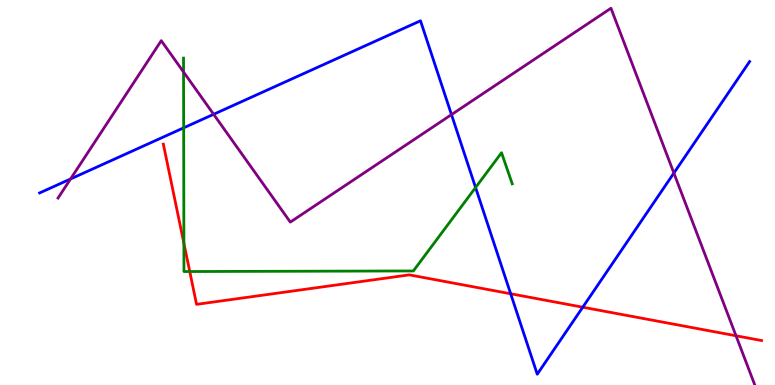[{'lines': ['blue', 'red'], 'intersections': [{'x': 6.59, 'y': 2.37}, {'x': 7.52, 'y': 2.02}]}, {'lines': ['green', 'red'], 'intersections': [{'x': 2.37, 'y': 3.68}, {'x': 2.45, 'y': 2.95}]}, {'lines': ['purple', 'red'], 'intersections': [{'x': 9.5, 'y': 1.28}]}, {'lines': ['blue', 'green'], 'intersections': [{'x': 2.37, 'y': 6.68}, {'x': 6.14, 'y': 5.13}]}, {'lines': ['blue', 'purple'], 'intersections': [{'x': 0.91, 'y': 5.35}, {'x': 2.76, 'y': 7.03}, {'x': 5.83, 'y': 7.02}, {'x': 8.7, 'y': 5.51}]}, {'lines': ['green', 'purple'], 'intersections': [{'x': 2.37, 'y': 8.13}]}]